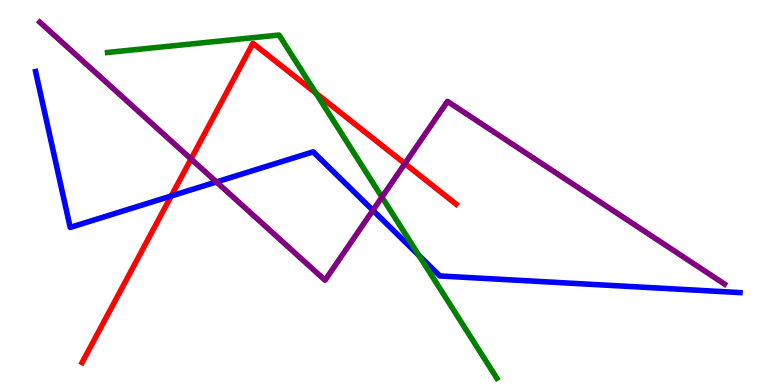[{'lines': ['blue', 'red'], 'intersections': [{'x': 2.21, 'y': 4.91}]}, {'lines': ['green', 'red'], 'intersections': [{'x': 4.08, 'y': 7.58}]}, {'lines': ['purple', 'red'], 'intersections': [{'x': 2.47, 'y': 5.87}, {'x': 5.22, 'y': 5.75}]}, {'lines': ['blue', 'green'], 'intersections': [{'x': 5.41, 'y': 3.37}]}, {'lines': ['blue', 'purple'], 'intersections': [{'x': 2.79, 'y': 5.27}, {'x': 4.81, 'y': 4.54}]}, {'lines': ['green', 'purple'], 'intersections': [{'x': 4.93, 'y': 4.88}]}]